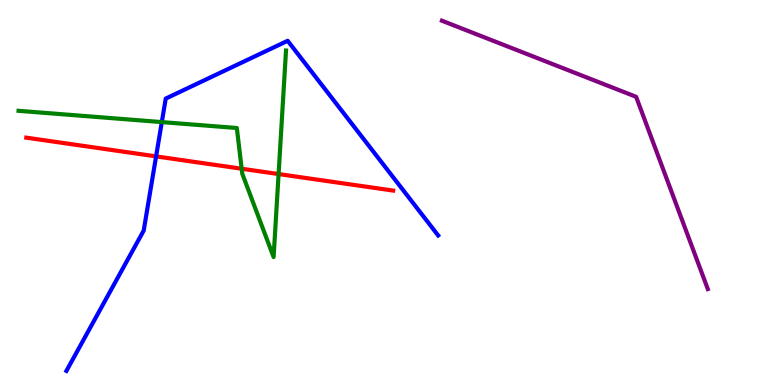[{'lines': ['blue', 'red'], 'intersections': [{'x': 2.01, 'y': 5.94}]}, {'lines': ['green', 'red'], 'intersections': [{'x': 3.12, 'y': 5.62}, {'x': 3.59, 'y': 5.48}]}, {'lines': ['purple', 'red'], 'intersections': []}, {'lines': ['blue', 'green'], 'intersections': [{'x': 2.09, 'y': 6.83}]}, {'lines': ['blue', 'purple'], 'intersections': []}, {'lines': ['green', 'purple'], 'intersections': []}]